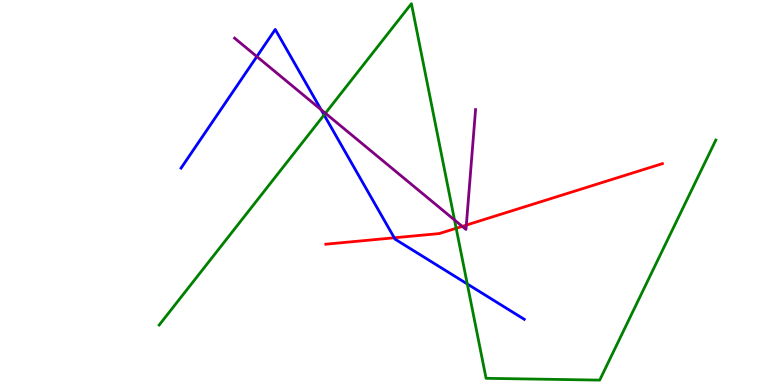[{'lines': ['blue', 'red'], 'intersections': [{'x': 5.09, 'y': 3.82}]}, {'lines': ['green', 'red'], 'intersections': [{'x': 5.89, 'y': 4.07}]}, {'lines': ['purple', 'red'], 'intersections': [{'x': 5.96, 'y': 4.12}, {'x': 6.02, 'y': 4.15}]}, {'lines': ['blue', 'green'], 'intersections': [{'x': 4.18, 'y': 7.01}, {'x': 6.03, 'y': 2.62}]}, {'lines': ['blue', 'purple'], 'intersections': [{'x': 3.31, 'y': 8.53}, {'x': 4.14, 'y': 7.15}]}, {'lines': ['green', 'purple'], 'intersections': [{'x': 4.2, 'y': 7.06}, {'x': 5.86, 'y': 4.29}]}]